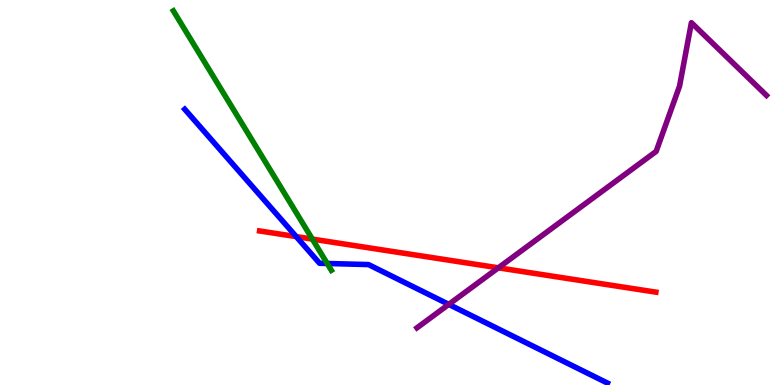[{'lines': ['blue', 'red'], 'intersections': [{'x': 3.82, 'y': 3.85}]}, {'lines': ['green', 'red'], 'intersections': [{'x': 4.03, 'y': 3.79}]}, {'lines': ['purple', 'red'], 'intersections': [{'x': 6.43, 'y': 3.04}]}, {'lines': ['blue', 'green'], 'intersections': [{'x': 4.22, 'y': 3.16}]}, {'lines': ['blue', 'purple'], 'intersections': [{'x': 5.79, 'y': 2.09}]}, {'lines': ['green', 'purple'], 'intersections': []}]